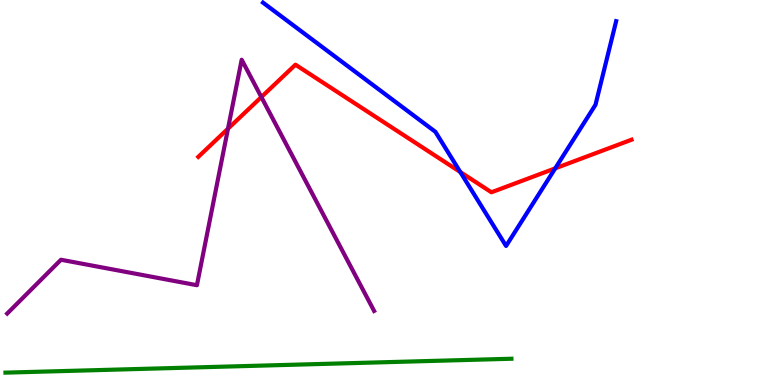[{'lines': ['blue', 'red'], 'intersections': [{'x': 5.94, 'y': 5.53}, {'x': 7.16, 'y': 5.63}]}, {'lines': ['green', 'red'], 'intersections': []}, {'lines': ['purple', 'red'], 'intersections': [{'x': 2.94, 'y': 6.66}, {'x': 3.37, 'y': 7.48}]}, {'lines': ['blue', 'green'], 'intersections': []}, {'lines': ['blue', 'purple'], 'intersections': []}, {'lines': ['green', 'purple'], 'intersections': []}]